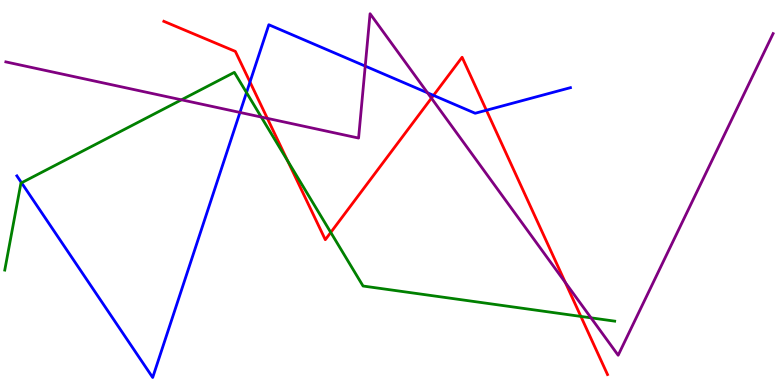[{'lines': ['blue', 'red'], 'intersections': [{'x': 3.23, 'y': 7.87}, {'x': 5.59, 'y': 7.52}, {'x': 6.28, 'y': 7.14}]}, {'lines': ['green', 'red'], 'intersections': [{'x': 3.71, 'y': 5.82}, {'x': 4.27, 'y': 3.96}, {'x': 7.5, 'y': 1.78}]}, {'lines': ['purple', 'red'], 'intersections': [{'x': 3.45, 'y': 6.93}, {'x': 5.57, 'y': 7.45}, {'x': 7.29, 'y': 2.66}]}, {'lines': ['blue', 'green'], 'intersections': [{'x': 0.278, 'y': 5.25}, {'x': 3.18, 'y': 7.6}]}, {'lines': ['blue', 'purple'], 'intersections': [{'x': 3.1, 'y': 7.08}, {'x': 4.71, 'y': 8.28}, {'x': 5.52, 'y': 7.59}]}, {'lines': ['green', 'purple'], 'intersections': [{'x': 2.34, 'y': 7.41}, {'x': 3.37, 'y': 6.96}, {'x': 7.63, 'y': 1.74}]}]